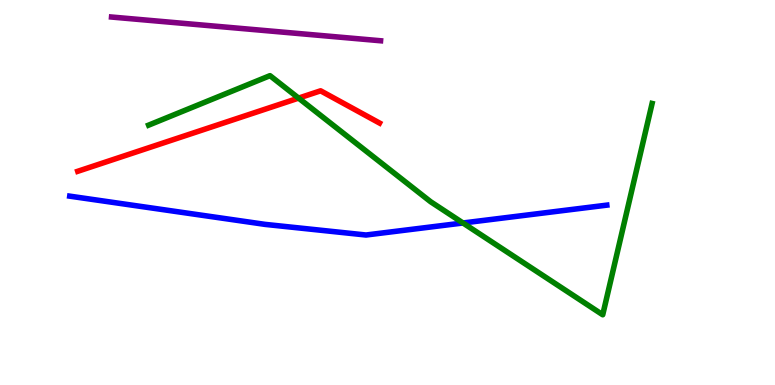[{'lines': ['blue', 'red'], 'intersections': []}, {'lines': ['green', 'red'], 'intersections': [{'x': 3.85, 'y': 7.45}]}, {'lines': ['purple', 'red'], 'intersections': []}, {'lines': ['blue', 'green'], 'intersections': [{'x': 5.97, 'y': 4.21}]}, {'lines': ['blue', 'purple'], 'intersections': []}, {'lines': ['green', 'purple'], 'intersections': []}]